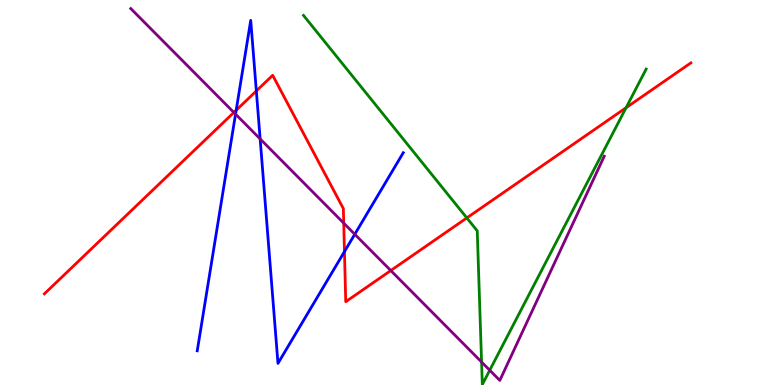[{'lines': ['blue', 'red'], 'intersections': [{'x': 3.05, 'y': 7.14}, {'x': 3.31, 'y': 7.64}, {'x': 4.44, 'y': 3.46}]}, {'lines': ['green', 'red'], 'intersections': [{'x': 6.02, 'y': 4.34}, {'x': 8.08, 'y': 7.2}]}, {'lines': ['purple', 'red'], 'intersections': [{'x': 3.02, 'y': 7.08}, {'x': 4.44, 'y': 4.2}, {'x': 5.04, 'y': 2.97}]}, {'lines': ['blue', 'green'], 'intersections': []}, {'lines': ['blue', 'purple'], 'intersections': [{'x': 3.04, 'y': 7.04}, {'x': 3.36, 'y': 6.39}, {'x': 4.58, 'y': 3.92}]}, {'lines': ['green', 'purple'], 'intersections': [{'x': 6.21, 'y': 0.597}, {'x': 6.32, 'y': 0.383}]}]